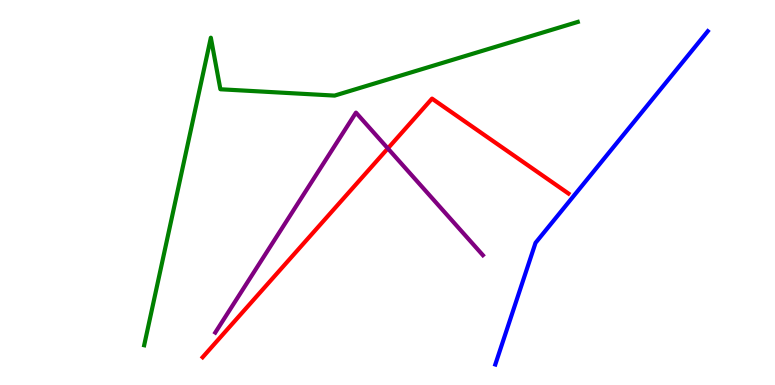[{'lines': ['blue', 'red'], 'intersections': []}, {'lines': ['green', 'red'], 'intersections': []}, {'lines': ['purple', 'red'], 'intersections': [{'x': 5.0, 'y': 6.14}]}, {'lines': ['blue', 'green'], 'intersections': []}, {'lines': ['blue', 'purple'], 'intersections': []}, {'lines': ['green', 'purple'], 'intersections': []}]